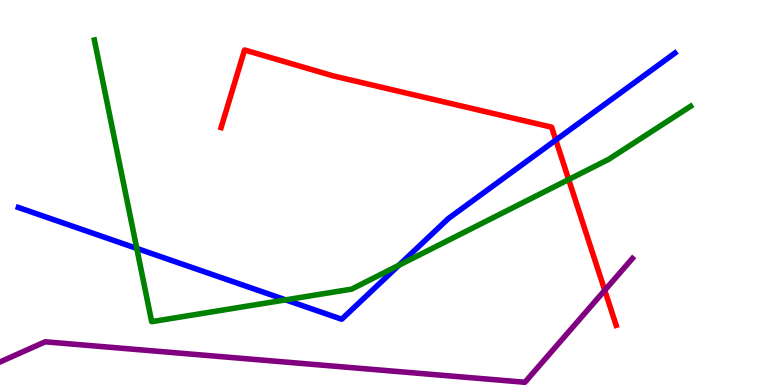[{'lines': ['blue', 'red'], 'intersections': [{'x': 7.17, 'y': 6.36}]}, {'lines': ['green', 'red'], 'intersections': [{'x': 7.34, 'y': 5.34}]}, {'lines': ['purple', 'red'], 'intersections': [{'x': 7.8, 'y': 2.46}]}, {'lines': ['blue', 'green'], 'intersections': [{'x': 1.76, 'y': 3.55}, {'x': 3.69, 'y': 2.21}, {'x': 5.15, 'y': 3.11}]}, {'lines': ['blue', 'purple'], 'intersections': []}, {'lines': ['green', 'purple'], 'intersections': []}]